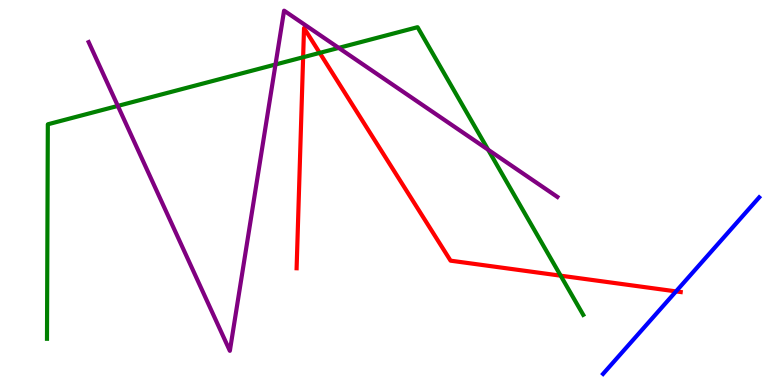[{'lines': ['blue', 'red'], 'intersections': [{'x': 8.72, 'y': 2.43}]}, {'lines': ['green', 'red'], 'intersections': [{'x': 3.91, 'y': 8.51}, {'x': 4.13, 'y': 8.63}, {'x': 7.23, 'y': 2.84}]}, {'lines': ['purple', 'red'], 'intersections': []}, {'lines': ['blue', 'green'], 'intersections': []}, {'lines': ['blue', 'purple'], 'intersections': []}, {'lines': ['green', 'purple'], 'intersections': [{'x': 1.52, 'y': 7.25}, {'x': 3.55, 'y': 8.32}, {'x': 4.37, 'y': 8.76}, {'x': 6.3, 'y': 6.11}]}]